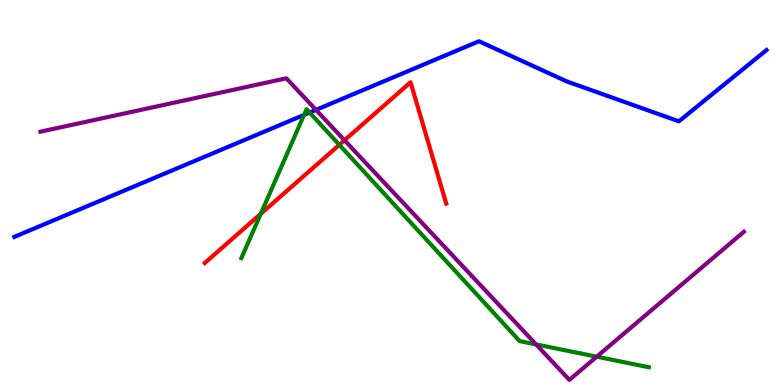[{'lines': ['blue', 'red'], 'intersections': []}, {'lines': ['green', 'red'], 'intersections': [{'x': 3.36, 'y': 4.45}, {'x': 4.38, 'y': 6.24}]}, {'lines': ['purple', 'red'], 'intersections': [{'x': 4.45, 'y': 6.36}]}, {'lines': ['blue', 'green'], 'intersections': [{'x': 3.92, 'y': 7.02}, {'x': 4.0, 'y': 7.08}]}, {'lines': ['blue', 'purple'], 'intersections': [{'x': 4.08, 'y': 7.15}]}, {'lines': ['green', 'purple'], 'intersections': [{'x': 6.92, 'y': 1.05}, {'x': 7.7, 'y': 0.735}]}]